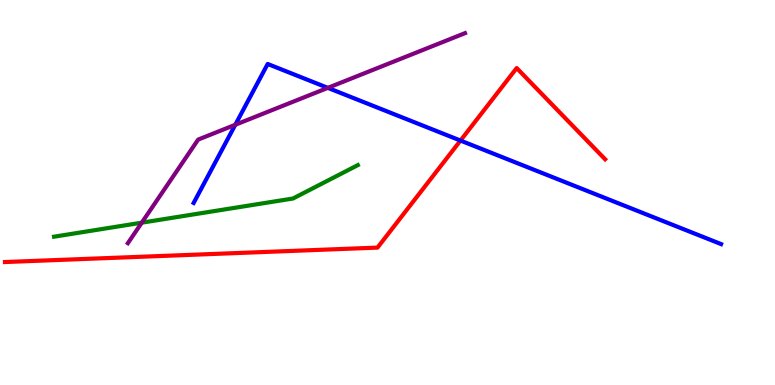[{'lines': ['blue', 'red'], 'intersections': [{'x': 5.94, 'y': 6.35}]}, {'lines': ['green', 'red'], 'intersections': []}, {'lines': ['purple', 'red'], 'intersections': []}, {'lines': ['blue', 'green'], 'intersections': []}, {'lines': ['blue', 'purple'], 'intersections': [{'x': 3.04, 'y': 6.76}, {'x': 4.23, 'y': 7.72}]}, {'lines': ['green', 'purple'], 'intersections': [{'x': 1.83, 'y': 4.22}]}]